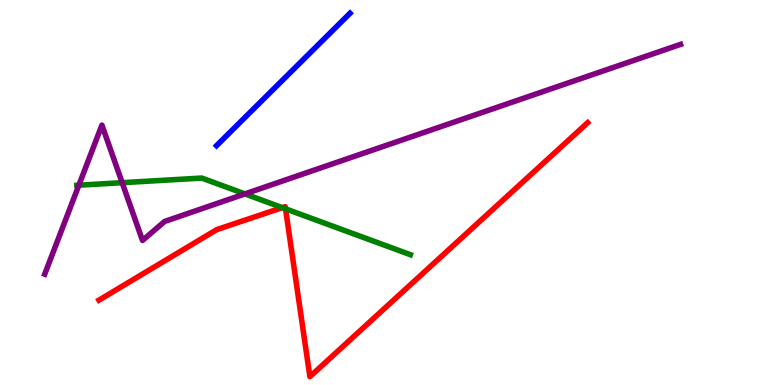[{'lines': ['blue', 'red'], 'intersections': []}, {'lines': ['green', 'red'], 'intersections': [{'x': 3.64, 'y': 4.61}, {'x': 3.68, 'y': 4.58}]}, {'lines': ['purple', 'red'], 'intersections': []}, {'lines': ['blue', 'green'], 'intersections': []}, {'lines': ['blue', 'purple'], 'intersections': []}, {'lines': ['green', 'purple'], 'intersections': [{'x': 1.02, 'y': 5.19}, {'x': 1.58, 'y': 5.25}, {'x': 3.16, 'y': 4.96}]}]